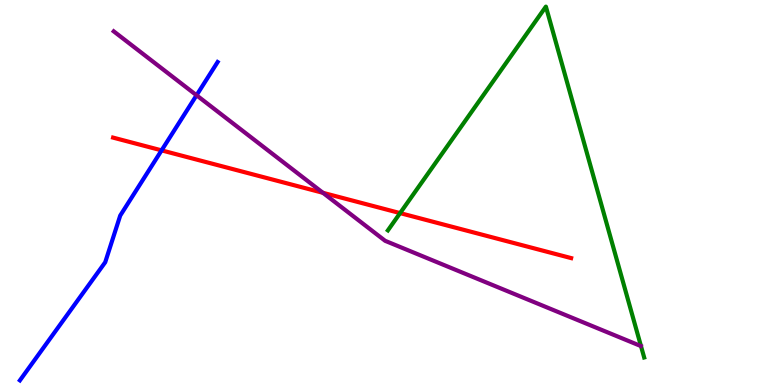[{'lines': ['blue', 'red'], 'intersections': [{'x': 2.09, 'y': 6.09}]}, {'lines': ['green', 'red'], 'intersections': [{'x': 5.16, 'y': 4.46}]}, {'lines': ['purple', 'red'], 'intersections': [{'x': 4.17, 'y': 4.99}]}, {'lines': ['blue', 'green'], 'intersections': []}, {'lines': ['blue', 'purple'], 'intersections': [{'x': 2.54, 'y': 7.53}]}, {'lines': ['green', 'purple'], 'intersections': []}]